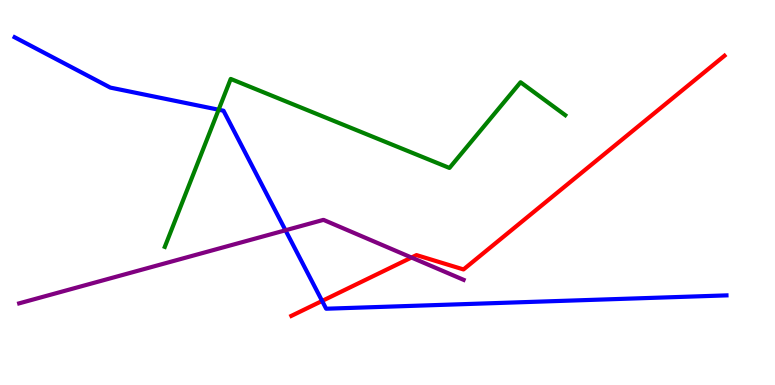[{'lines': ['blue', 'red'], 'intersections': [{'x': 4.16, 'y': 2.18}]}, {'lines': ['green', 'red'], 'intersections': []}, {'lines': ['purple', 'red'], 'intersections': [{'x': 5.31, 'y': 3.31}]}, {'lines': ['blue', 'green'], 'intersections': [{'x': 2.82, 'y': 7.15}]}, {'lines': ['blue', 'purple'], 'intersections': [{'x': 3.68, 'y': 4.02}]}, {'lines': ['green', 'purple'], 'intersections': []}]